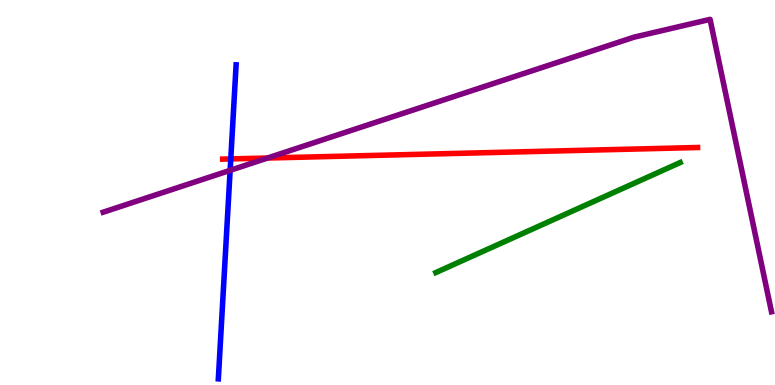[{'lines': ['blue', 'red'], 'intersections': [{'x': 2.98, 'y': 5.87}]}, {'lines': ['green', 'red'], 'intersections': []}, {'lines': ['purple', 'red'], 'intersections': [{'x': 3.45, 'y': 5.9}]}, {'lines': ['blue', 'green'], 'intersections': []}, {'lines': ['blue', 'purple'], 'intersections': [{'x': 2.97, 'y': 5.58}]}, {'lines': ['green', 'purple'], 'intersections': []}]